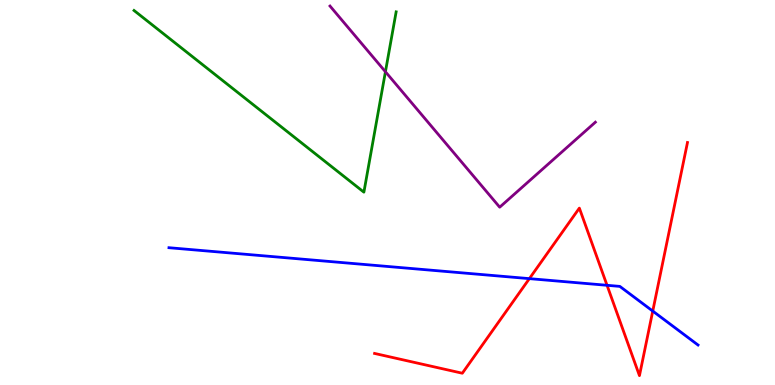[{'lines': ['blue', 'red'], 'intersections': [{'x': 6.83, 'y': 2.76}, {'x': 7.83, 'y': 2.59}, {'x': 8.42, 'y': 1.92}]}, {'lines': ['green', 'red'], 'intersections': []}, {'lines': ['purple', 'red'], 'intersections': []}, {'lines': ['blue', 'green'], 'intersections': []}, {'lines': ['blue', 'purple'], 'intersections': []}, {'lines': ['green', 'purple'], 'intersections': [{'x': 4.97, 'y': 8.14}]}]